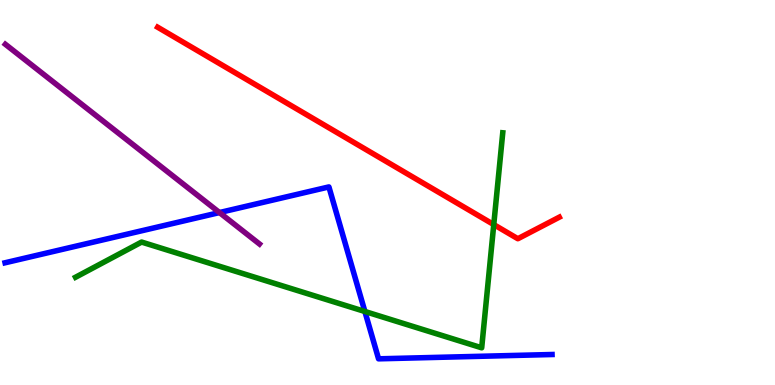[{'lines': ['blue', 'red'], 'intersections': []}, {'lines': ['green', 'red'], 'intersections': [{'x': 6.37, 'y': 4.17}]}, {'lines': ['purple', 'red'], 'intersections': []}, {'lines': ['blue', 'green'], 'intersections': [{'x': 4.71, 'y': 1.91}]}, {'lines': ['blue', 'purple'], 'intersections': [{'x': 2.83, 'y': 4.48}]}, {'lines': ['green', 'purple'], 'intersections': []}]